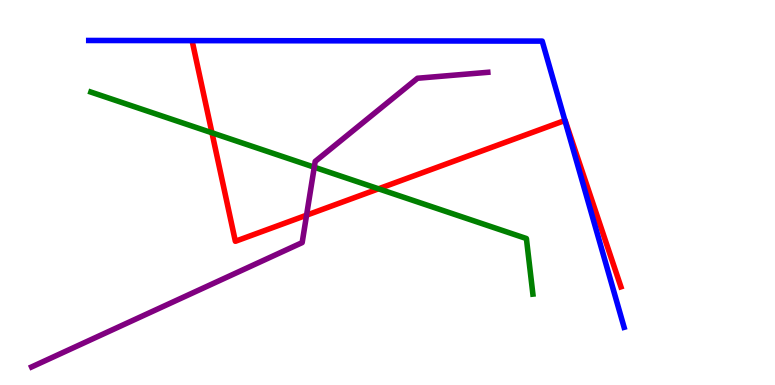[{'lines': ['blue', 'red'], 'intersections': [{'x': 7.29, 'y': 6.87}]}, {'lines': ['green', 'red'], 'intersections': [{'x': 2.73, 'y': 6.55}, {'x': 4.88, 'y': 5.1}]}, {'lines': ['purple', 'red'], 'intersections': [{'x': 3.96, 'y': 4.41}]}, {'lines': ['blue', 'green'], 'intersections': []}, {'lines': ['blue', 'purple'], 'intersections': []}, {'lines': ['green', 'purple'], 'intersections': [{'x': 4.05, 'y': 5.66}]}]